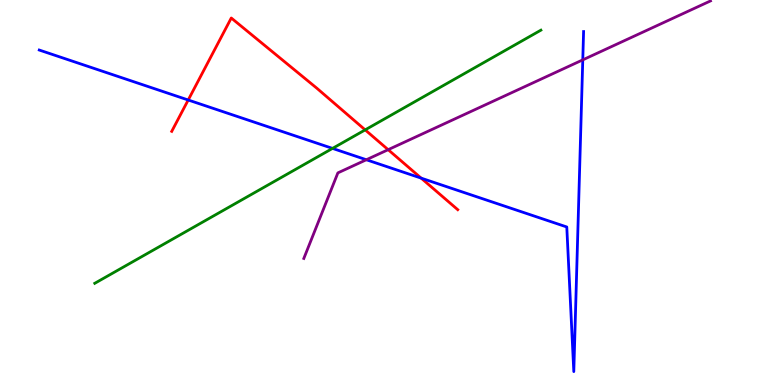[{'lines': ['blue', 'red'], 'intersections': [{'x': 2.43, 'y': 7.4}, {'x': 5.43, 'y': 5.37}]}, {'lines': ['green', 'red'], 'intersections': [{'x': 4.71, 'y': 6.63}]}, {'lines': ['purple', 'red'], 'intersections': [{'x': 5.01, 'y': 6.11}]}, {'lines': ['blue', 'green'], 'intersections': [{'x': 4.29, 'y': 6.15}]}, {'lines': ['blue', 'purple'], 'intersections': [{'x': 4.73, 'y': 5.85}, {'x': 7.52, 'y': 8.45}]}, {'lines': ['green', 'purple'], 'intersections': []}]